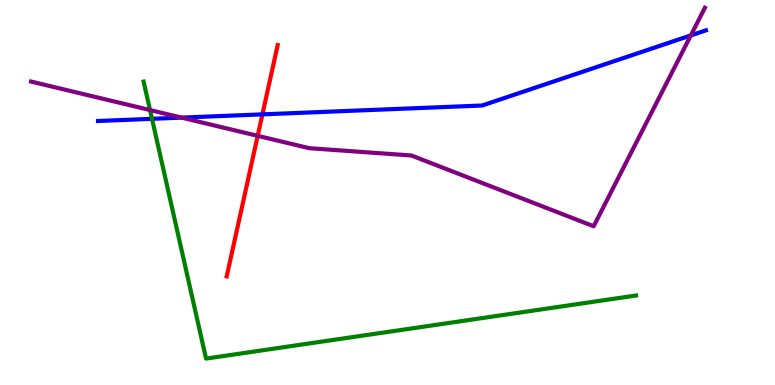[{'lines': ['blue', 'red'], 'intersections': [{'x': 3.39, 'y': 7.03}]}, {'lines': ['green', 'red'], 'intersections': []}, {'lines': ['purple', 'red'], 'intersections': [{'x': 3.32, 'y': 6.47}]}, {'lines': ['blue', 'green'], 'intersections': [{'x': 1.96, 'y': 6.91}]}, {'lines': ['blue', 'purple'], 'intersections': [{'x': 2.34, 'y': 6.94}, {'x': 8.91, 'y': 9.08}]}, {'lines': ['green', 'purple'], 'intersections': [{'x': 1.94, 'y': 7.14}]}]